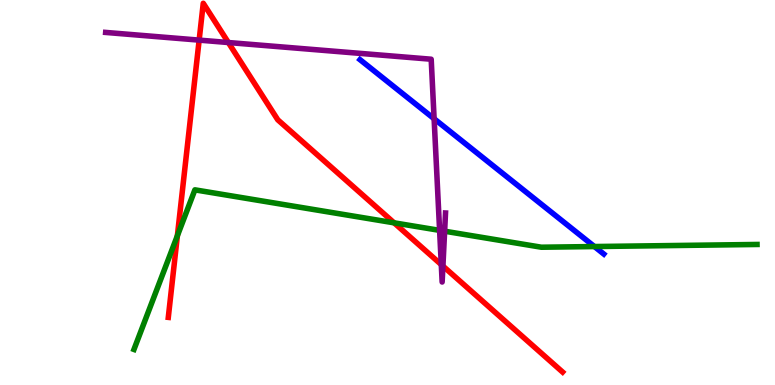[{'lines': ['blue', 'red'], 'intersections': []}, {'lines': ['green', 'red'], 'intersections': [{'x': 2.29, 'y': 3.88}, {'x': 5.09, 'y': 4.21}]}, {'lines': ['purple', 'red'], 'intersections': [{'x': 2.57, 'y': 8.96}, {'x': 2.95, 'y': 8.9}, {'x': 5.69, 'y': 3.13}, {'x': 5.72, 'y': 3.09}]}, {'lines': ['blue', 'green'], 'intersections': [{'x': 7.67, 'y': 3.6}]}, {'lines': ['blue', 'purple'], 'intersections': [{'x': 5.6, 'y': 6.92}]}, {'lines': ['green', 'purple'], 'intersections': [{'x': 5.67, 'y': 4.02}, {'x': 5.74, 'y': 3.99}]}]